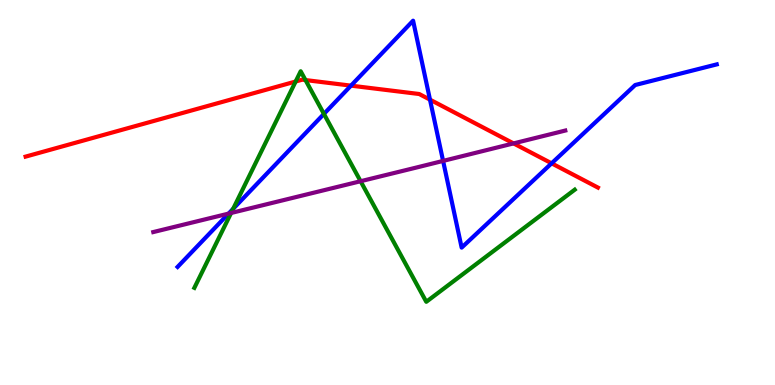[{'lines': ['blue', 'red'], 'intersections': [{'x': 4.53, 'y': 7.78}, {'x': 5.55, 'y': 7.41}, {'x': 7.12, 'y': 5.76}]}, {'lines': ['green', 'red'], 'intersections': [{'x': 3.81, 'y': 7.88}, {'x': 3.94, 'y': 7.92}]}, {'lines': ['purple', 'red'], 'intersections': [{'x': 6.63, 'y': 6.28}]}, {'lines': ['blue', 'green'], 'intersections': [{'x': 3.01, 'y': 4.58}, {'x': 4.18, 'y': 7.04}]}, {'lines': ['blue', 'purple'], 'intersections': [{'x': 2.95, 'y': 4.45}, {'x': 5.72, 'y': 5.82}]}, {'lines': ['green', 'purple'], 'intersections': [{'x': 2.98, 'y': 4.47}, {'x': 4.65, 'y': 5.29}]}]